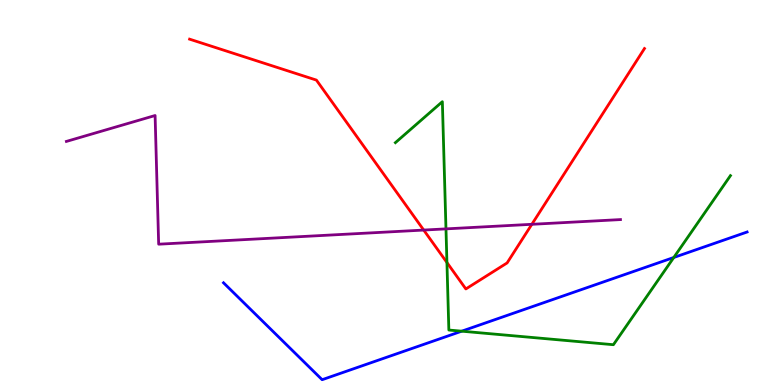[{'lines': ['blue', 'red'], 'intersections': []}, {'lines': ['green', 'red'], 'intersections': [{'x': 5.77, 'y': 3.18}]}, {'lines': ['purple', 'red'], 'intersections': [{'x': 5.47, 'y': 4.02}, {'x': 6.86, 'y': 4.17}]}, {'lines': ['blue', 'green'], 'intersections': [{'x': 5.96, 'y': 1.4}, {'x': 8.69, 'y': 3.31}]}, {'lines': ['blue', 'purple'], 'intersections': []}, {'lines': ['green', 'purple'], 'intersections': [{'x': 5.75, 'y': 4.06}]}]